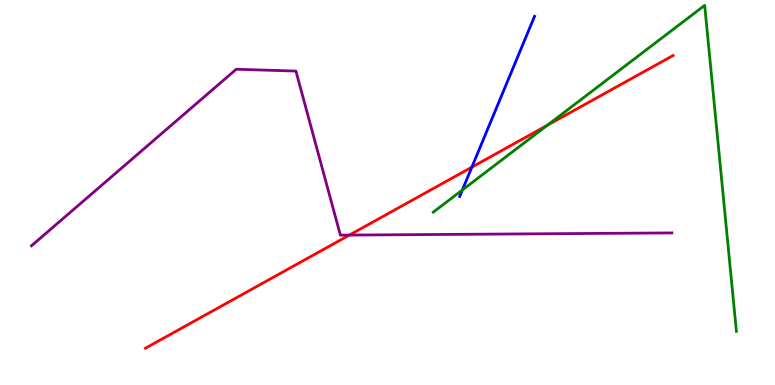[{'lines': ['blue', 'red'], 'intersections': [{'x': 6.09, 'y': 5.66}]}, {'lines': ['green', 'red'], 'intersections': [{'x': 7.06, 'y': 6.74}]}, {'lines': ['purple', 'red'], 'intersections': [{'x': 4.51, 'y': 3.89}]}, {'lines': ['blue', 'green'], 'intersections': [{'x': 5.97, 'y': 5.06}]}, {'lines': ['blue', 'purple'], 'intersections': []}, {'lines': ['green', 'purple'], 'intersections': []}]